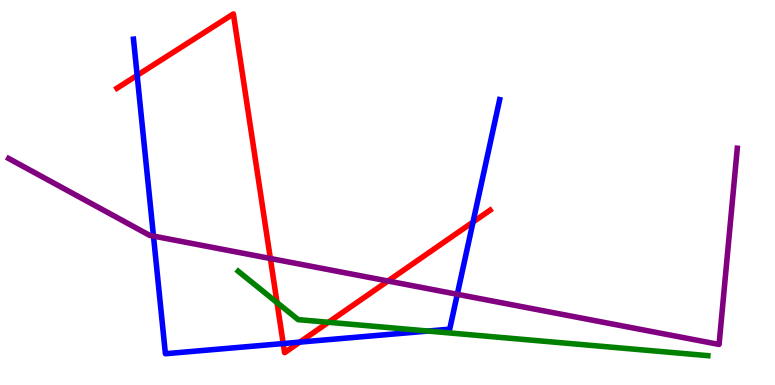[{'lines': ['blue', 'red'], 'intersections': [{'x': 1.77, 'y': 8.04}, {'x': 3.65, 'y': 1.08}, {'x': 3.87, 'y': 1.11}, {'x': 6.1, 'y': 4.23}]}, {'lines': ['green', 'red'], 'intersections': [{'x': 3.57, 'y': 2.14}, {'x': 4.24, 'y': 1.63}]}, {'lines': ['purple', 'red'], 'intersections': [{'x': 3.49, 'y': 3.29}, {'x': 5.01, 'y': 2.7}]}, {'lines': ['blue', 'green'], 'intersections': [{'x': 5.52, 'y': 1.4}]}, {'lines': ['blue', 'purple'], 'intersections': [{'x': 1.98, 'y': 3.87}, {'x': 5.9, 'y': 2.36}]}, {'lines': ['green', 'purple'], 'intersections': []}]